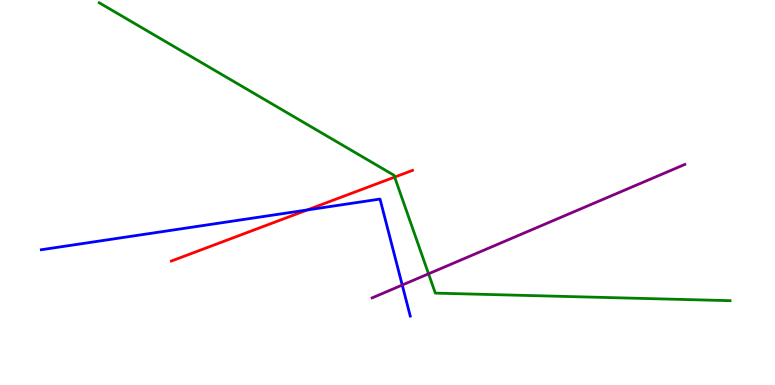[{'lines': ['blue', 'red'], 'intersections': [{'x': 3.96, 'y': 4.55}]}, {'lines': ['green', 'red'], 'intersections': [{'x': 5.09, 'y': 5.4}]}, {'lines': ['purple', 'red'], 'intersections': []}, {'lines': ['blue', 'green'], 'intersections': []}, {'lines': ['blue', 'purple'], 'intersections': [{'x': 5.19, 'y': 2.6}]}, {'lines': ['green', 'purple'], 'intersections': [{'x': 5.53, 'y': 2.89}]}]